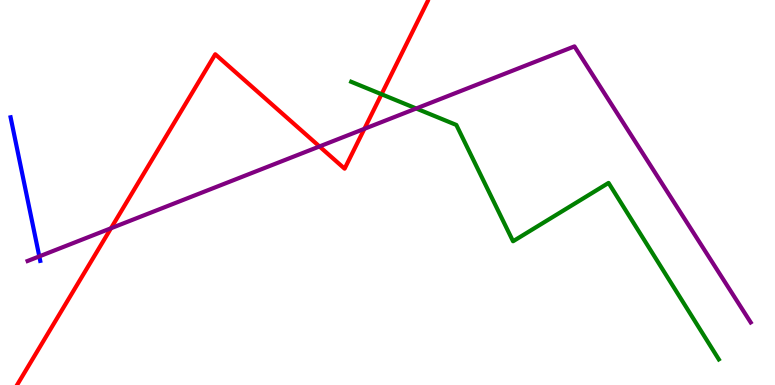[{'lines': ['blue', 'red'], 'intersections': []}, {'lines': ['green', 'red'], 'intersections': [{'x': 4.92, 'y': 7.55}]}, {'lines': ['purple', 'red'], 'intersections': [{'x': 1.43, 'y': 4.07}, {'x': 4.12, 'y': 6.2}, {'x': 4.7, 'y': 6.65}]}, {'lines': ['blue', 'green'], 'intersections': []}, {'lines': ['blue', 'purple'], 'intersections': [{'x': 0.507, 'y': 3.34}]}, {'lines': ['green', 'purple'], 'intersections': [{'x': 5.37, 'y': 7.18}]}]